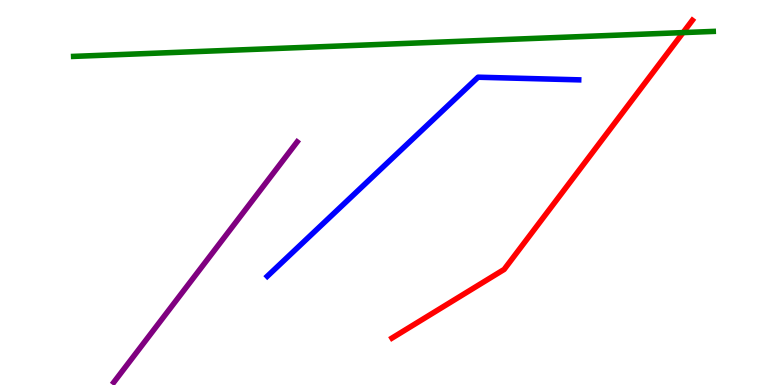[{'lines': ['blue', 'red'], 'intersections': []}, {'lines': ['green', 'red'], 'intersections': [{'x': 8.81, 'y': 9.15}]}, {'lines': ['purple', 'red'], 'intersections': []}, {'lines': ['blue', 'green'], 'intersections': []}, {'lines': ['blue', 'purple'], 'intersections': []}, {'lines': ['green', 'purple'], 'intersections': []}]